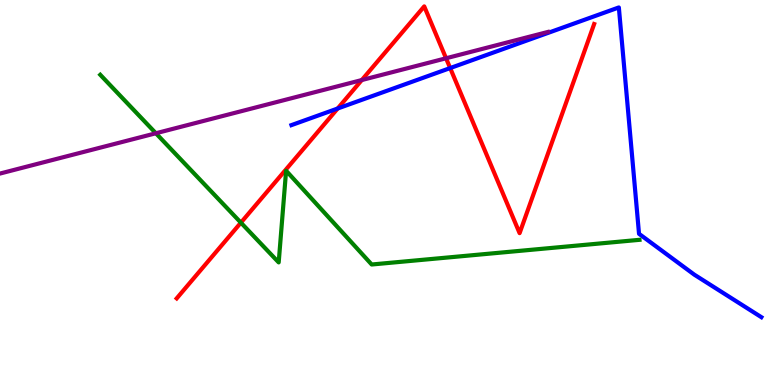[{'lines': ['blue', 'red'], 'intersections': [{'x': 4.36, 'y': 7.18}, {'x': 5.81, 'y': 8.23}]}, {'lines': ['green', 'red'], 'intersections': [{'x': 3.11, 'y': 4.22}]}, {'lines': ['purple', 'red'], 'intersections': [{'x': 4.67, 'y': 7.92}, {'x': 5.76, 'y': 8.49}]}, {'lines': ['blue', 'green'], 'intersections': []}, {'lines': ['blue', 'purple'], 'intersections': []}, {'lines': ['green', 'purple'], 'intersections': [{'x': 2.01, 'y': 6.54}]}]